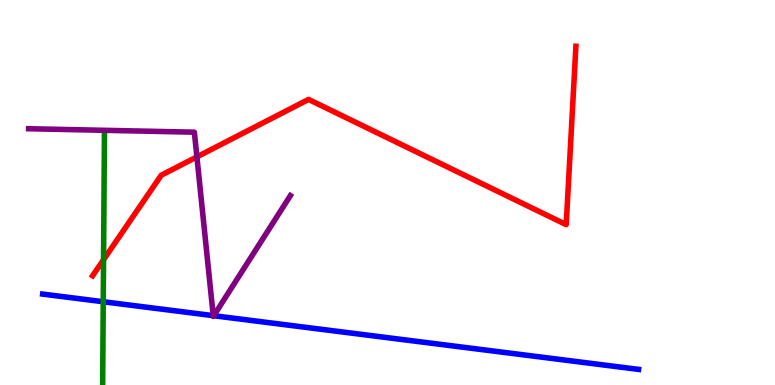[{'lines': ['blue', 'red'], 'intersections': []}, {'lines': ['green', 'red'], 'intersections': [{'x': 1.34, 'y': 3.25}]}, {'lines': ['purple', 'red'], 'intersections': [{'x': 2.54, 'y': 5.93}]}, {'lines': ['blue', 'green'], 'intersections': [{'x': 1.33, 'y': 2.16}]}, {'lines': ['blue', 'purple'], 'intersections': [{'x': 2.75, 'y': 1.8}, {'x': 2.76, 'y': 1.8}]}, {'lines': ['green', 'purple'], 'intersections': []}]